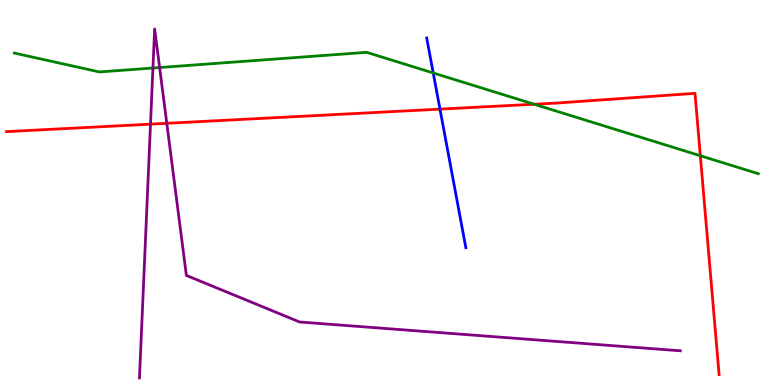[{'lines': ['blue', 'red'], 'intersections': [{'x': 5.68, 'y': 7.17}]}, {'lines': ['green', 'red'], 'intersections': [{'x': 6.89, 'y': 7.29}, {'x': 9.04, 'y': 5.95}]}, {'lines': ['purple', 'red'], 'intersections': [{'x': 1.94, 'y': 6.78}, {'x': 2.15, 'y': 6.8}]}, {'lines': ['blue', 'green'], 'intersections': [{'x': 5.59, 'y': 8.1}]}, {'lines': ['blue', 'purple'], 'intersections': []}, {'lines': ['green', 'purple'], 'intersections': [{'x': 1.97, 'y': 8.23}, {'x': 2.06, 'y': 8.25}]}]